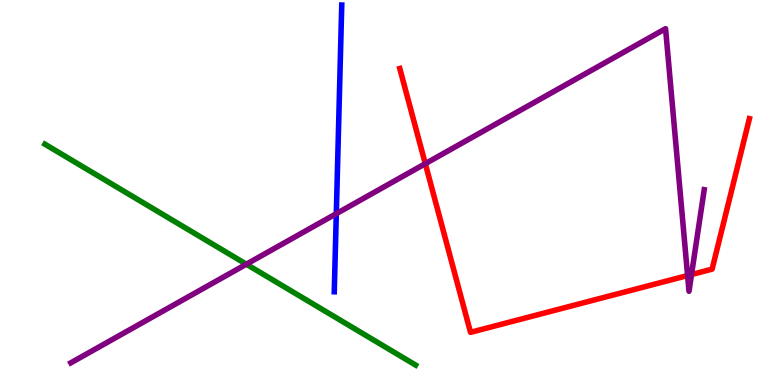[{'lines': ['blue', 'red'], 'intersections': []}, {'lines': ['green', 'red'], 'intersections': []}, {'lines': ['purple', 'red'], 'intersections': [{'x': 5.49, 'y': 5.75}, {'x': 8.87, 'y': 2.84}, {'x': 8.92, 'y': 2.87}]}, {'lines': ['blue', 'green'], 'intersections': []}, {'lines': ['blue', 'purple'], 'intersections': [{'x': 4.34, 'y': 4.45}]}, {'lines': ['green', 'purple'], 'intersections': [{'x': 3.18, 'y': 3.14}]}]